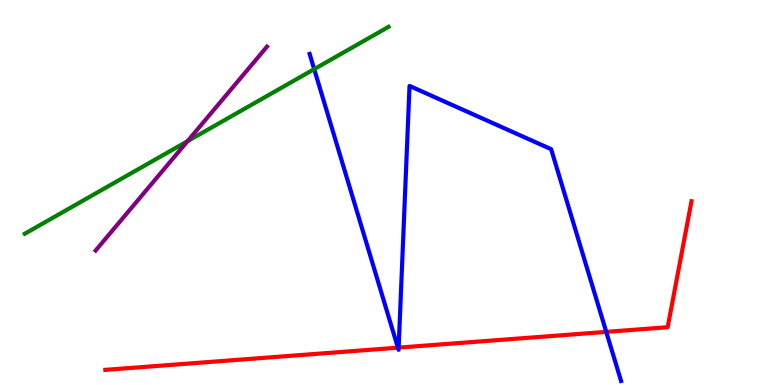[{'lines': ['blue', 'red'], 'intersections': [{'x': 5.13, 'y': 0.97}, {'x': 5.14, 'y': 0.971}, {'x': 7.82, 'y': 1.38}]}, {'lines': ['green', 'red'], 'intersections': []}, {'lines': ['purple', 'red'], 'intersections': []}, {'lines': ['blue', 'green'], 'intersections': [{'x': 4.05, 'y': 8.2}]}, {'lines': ['blue', 'purple'], 'intersections': []}, {'lines': ['green', 'purple'], 'intersections': [{'x': 2.42, 'y': 6.33}]}]